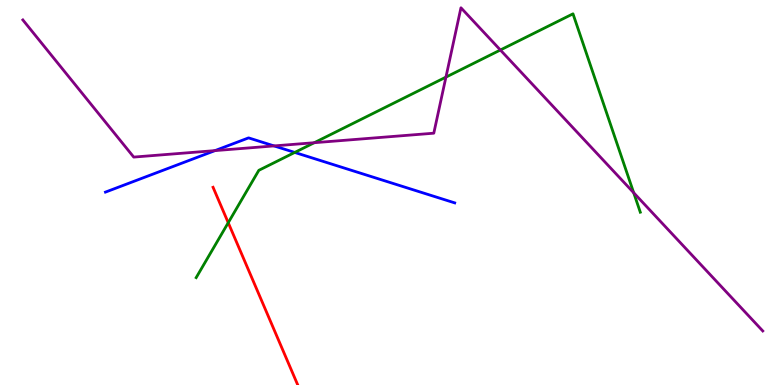[{'lines': ['blue', 'red'], 'intersections': []}, {'lines': ['green', 'red'], 'intersections': [{'x': 2.95, 'y': 4.22}]}, {'lines': ['purple', 'red'], 'intersections': []}, {'lines': ['blue', 'green'], 'intersections': [{'x': 3.8, 'y': 6.04}]}, {'lines': ['blue', 'purple'], 'intersections': [{'x': 2.77, 'y': 6.09}, {'x': 3.54, 'y': 6.21}]}, {'lines': ['green', 'purple'], 'intersections': [{'x': 4.05, 'y': 6.29}, {'x': 5.75, 'y': 8.0}, {'x': 6.46, 'y': 8.7}, {'x': 8.18, 'y': 4.99}]}]